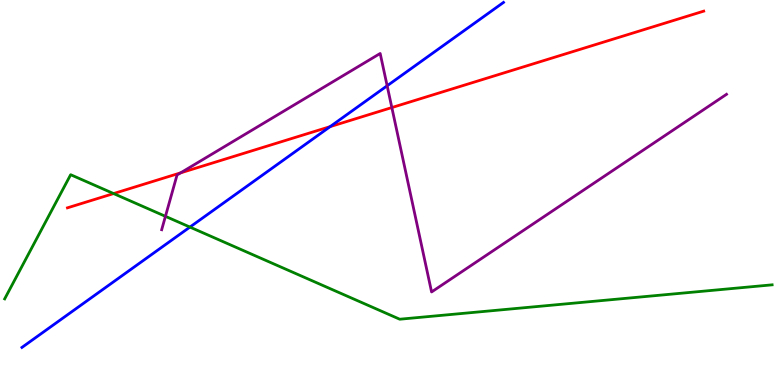[{'lines': ['blue', 'red'], 'intersections': [{'x': 4.26, 'y': 6.71}]}, {'lines': ['green', 'red'], 'intersections': [{'x': 1.47, 'y': 4.97}]}, {'lines': ['purple', 'red'], 'intersections': [{'x': 2.33, 'y': 5.51}, {'x': 5.06, 'y': 7.21}]}, {'lines': ['blue', 'green'], 'intersections': [{'x': 2.45, 'y': 4.1}]}, {'lines': ['blue', 'purple'], 'intersections': [{'x': 5.0, 'y': 7.77}]}, {'lines': ['green', 'purple'], 'intersections': [{'x': 2.13, 'y': 4.38}]}]